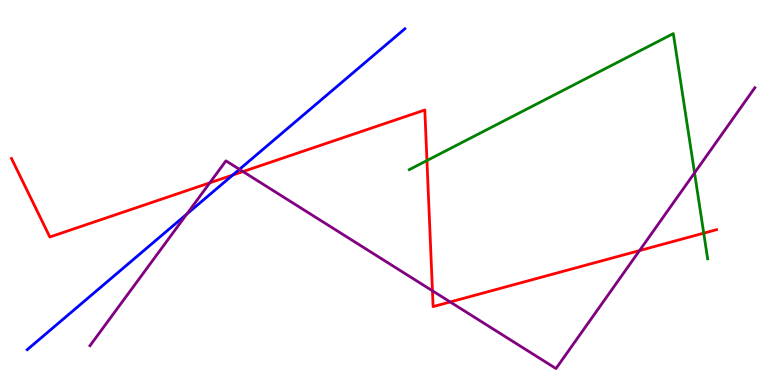[{'lines': ['blue', 'red'], 'intersections': [{'x': 3.0, 'y': 5.45}]}, {'lines': ['green', 'red'], 'intersections': [{'x': 5.51, 'y': 5.83}, {'x': 9.08, 'y': 3.94}]}, {'lines': ['purple', 'red'], 'intersections': [{'x': 2.71, 'y': 5.25}, {'x': 3.14, 'y': 5.54}, {'x': 5.58, 'y': 2.45}, {'x': 5.81, 'y': 2.16}, {'x': 8.25, 'y': 3.49}]}, {'lines': ['blue', 'green'], 'intersections': []}, {'lines': ['blue', 'purple'], 'intersections': [{'x': 2.41, 'y': 4.44}, {'x': 3.09, 'y': 5.6}]}, {'lines': ['green', 'purple'], 'intersections': [{'x': 8.96, 'y': 5.51}]}]